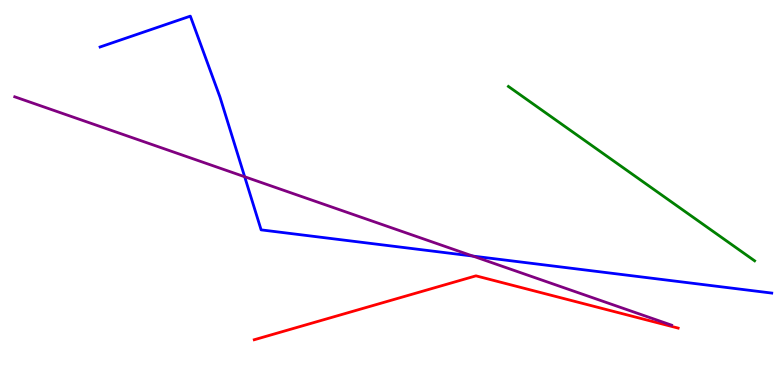[{'lines': ['blue', 'red'], 'intersections': []}, {'lines': ['green', 'red'], 'intersections': []}, {'lines': ['purple', 'red'], 'intersections': []}, {'lines': ['blue', 'green'], 'intersections': []}, {'lines': ['blue', 'purple'], 'intersections': [{'x': 3.16, 'y': 5.41}, {'x': 6.1, 'y': 3.35}]}, {'lines': ['green', 'purple'], 'intersections': []}]